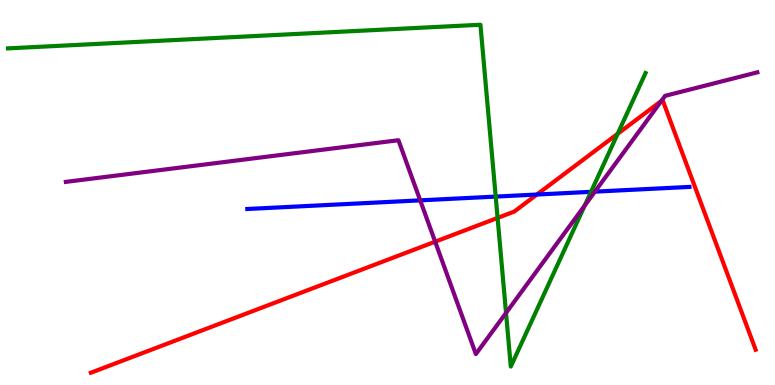[{'lines': ['blue', 'red'], 'intersections': [{'x': 6.93, 'y': 4.95}]}, {'lines': ['green', 'red'], 'intersections': [{'x': 6.42, 'y': 4.34}, {'x': 7.97, 'y': 6.52}]}, {'lines': ['purple', 'red'], 'intersections': [{'x': 5.62, 'y': 3.72}, {'x': 8.53, 'y': 7.38}]}, {'lines': ['blue', 'green'], 'intersections': [{'x': 6.4, 'y': 4.89}, {'x': 7.63, 'y': 5.02}]}, {'lines': ['blue', 'purple'], 'intersections': [{'x': 5.42, 'y': 4.8}, {'x': 7.68, 'y': 5.02}]}, {'lines': ['green', 'purple'], 'intersections': [{'x': 6.53, 'y': 1.87}, {'x': 7.54, 'y': 4.66}]}]